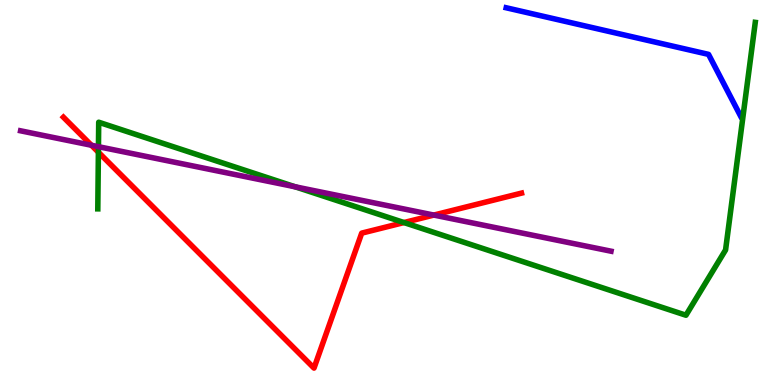[{'lines': ['blue', 'red'], 'intersections': []}, {'lines': ['green', 'red'], 'intersections': [{'x': 1.27, 'y': 6.05}, {'x': 5.21, 'y': 4.22}]}, {'lines': ['purple', 'red'], 'intersections': [{'x': 1.18, 'y': 6.23}, {'x': 5.6, 'y': 4.41}]}, {'lines': ['blue', 'green'], 'intersections': []}, {'lines': ['blue', 'purple'], 'intersections': []}, {'lines': ['green', 'purple'], 'intersections': [{'x': 1.27, 'y': 6.19}, {'x': 3.81, 'y': 5.15}]}]